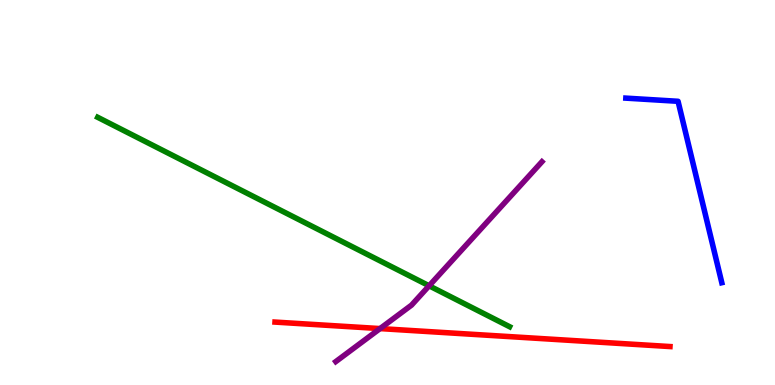[{'lines': ['blue', 'red'], 'intersections': []}, {'lines': ['green', 'red'], 'intersections': []}, {'lines': ['purple', 'red'], 'intersections': [{'x': 4.9, 'y': 1.47}]}, {'lines': ['blue', 'green'], 'intersections': []}, {'lines': ['blue', 'purple'], 'intersections': []}, {'lines': ['green', 'purple'], 'intersections': [{'x': 5.54, 'y': 2.58}]}]